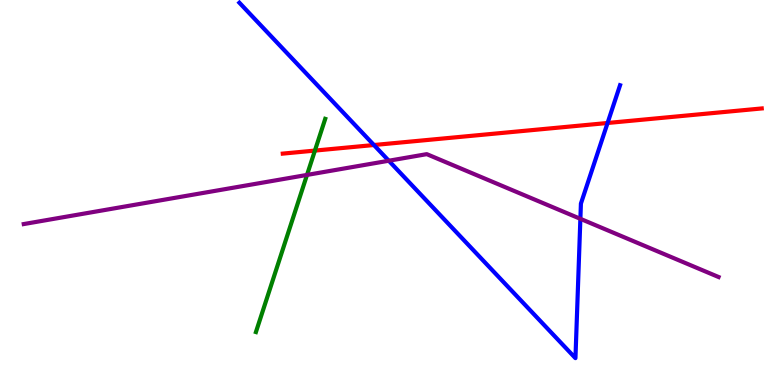[{'lines': ['blue', 'red'], 'intersections': [{'x': 4.82, 'y': 6.23}, {'x': 7.84, 'y': 6.81}]}, {'lines': ['green', 'red'], 'intersections': [{'x': 4.06, 'y': 6.09}]}, {'lines': ['purple', 'red'], 'intersections': []}, {'lines': ['blue', 'green'], 'intersections': []}, {'lines': ['blue', 'purple'], 'intersections': [{'x': 5.02, 'y': 5.83}, {'x': 7.49, 'y': 4.32}]}, {'lines': ['green', 'purple'], 'intersections': [{'x': 3.96, 'y': 5.46}]}]